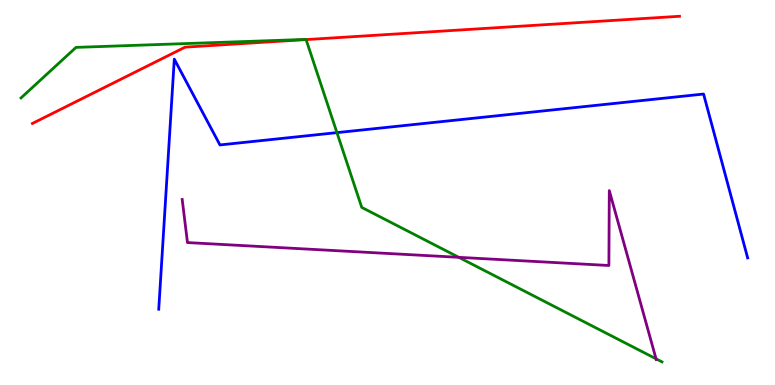[{'lines': ['blue', 'red'], 'intersections': []}, {'lines': ['green', 'red'], 'intersections': [{'x': 3.95, 'y': 8.97}]}, {'lines': ['purple', 'red'], 'intersections': []}, {'lines': ['blue', 'green'], 'intersections': [{'x': 4.35, 'y': 6.56}]}, {'lines': ['blue', 'purple'], 'intersections': []}, {'lines': ['green', 'purple'], 'intersections': [{'x': 5.92, 'y': 3.32}, {'x': 8.47, 'y': 0.68}]}]